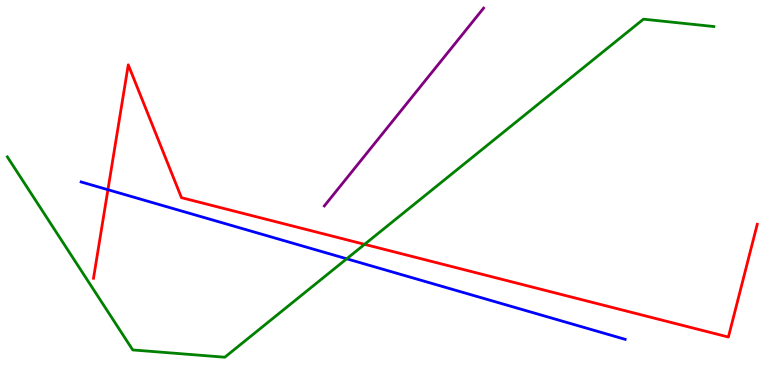[{'lines': ['blue', 'red'], 'intersections': [{'x': 1.39, 'y': 5.07}]}, {'lines': ['green', 'red'], 'intersections': [{'x': 4.7, 'y': 3.65}]}, {'lines': ['purple', 'red'], 'intersections': []}, {'lines': ['blue', 'green'], 'intersections': [{'x': 4.47, 'y': 3.28}]}, {'lines': ['blue', 'purple'], 'intersections': []}, {'lines': ['green', 'purple'], 'intersections': []}]